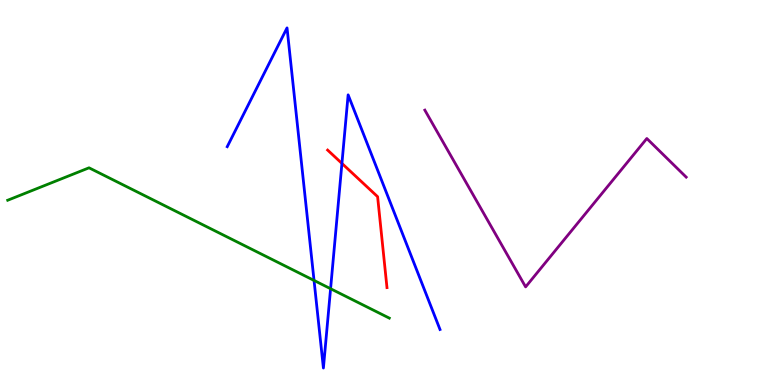[{'lines': ['blue', 'red'], 'intersections': [{'x': 4.41, 'y': 5.76}]}, {'lines': ['green', 'red'], 'intersections': []}, {'lines': ['purple', 'red'], 'intersections': []}, {'lines': ['blue', 'green'], 'intersections': [{'x': 4.05, 'y': 2.72}, {'x': 4.27, 'y': 2.5}]}, {'lines': ['blue', 'purple'], 'intersections': []}, {'lines': ['green', 'purple'], 'intersections': []}]